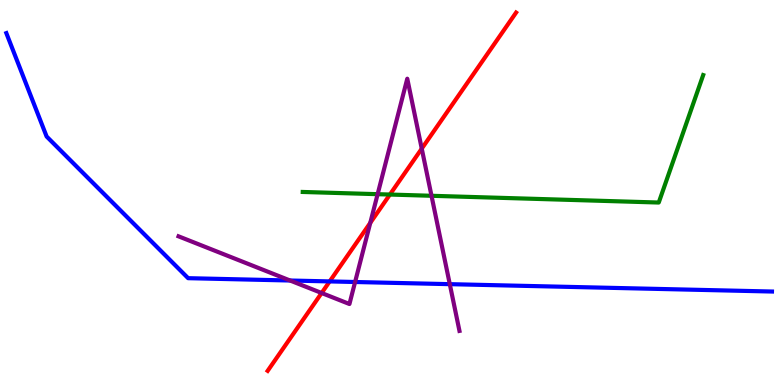[{'lines': ['blue', 'red'], 'intersections': [{'x': 4.25, 'y': 2.69}]}, {'lines': ['green', 'red'], 'intersections': [{'x': 5.03, 'y': 4.95}]}, {'lines': ['purple', 'red'], 'intersections': [{'x': 4.15, 'y': 2.39}, {'x': 4.78, 'y': 4.21}, {'x': 5.44, 'y': 6.14}]}, {'lines': ['blue', 'green'], 'intersections': []}, {'lines': ['blue', 'purple'], 'intersections': [{'x': 3.74, 'y': 2.71}, {'x': 4.58, 'y': 2.68}, {'x': 5.8, 'y': 2.62}]}, {'lines': ['green', 'purple'], 'intersections': [{'x': 4.87, 'y': 4.96}, {'x': 5.57, 'y': 4.91}]}]